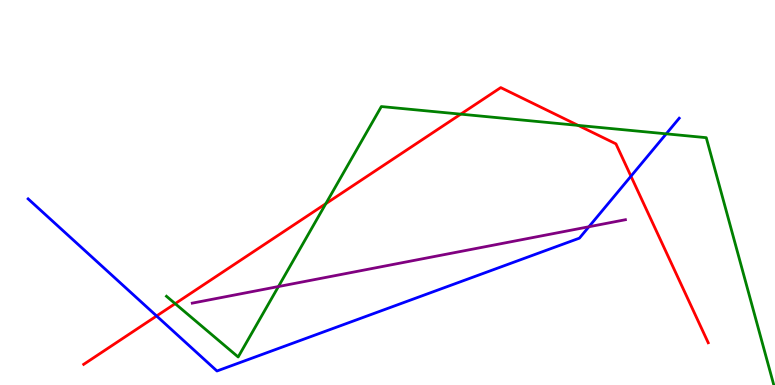[{'lines': ['blue', 'red'], 'intersections': [{'x': 2.02, 'y': 1.79}, {'x': 8.14, 'y': 5.42}]}, {'lines': ['green', 'red'], 'intersections': [{'x': 2.26, 'y': 2.11}, {'x': 4.2, 'y': 4.71}, {'x': 5.94, 'y': 7.03}, {'x': 7.46, 'y': 6.74}]}, {'lines': ['purple', 'red'], 'intersections': []}, {'lines': ['blue', 'green'], 'intersections': [{'x': 8.6, 'y': 6.52}]}, {'lines': ['blue', 'purple'], 'intersections': [{'x': 7.6, 'y': 4.11}]}, {'lines': ['green', 'purple'], 'intersections': [{'x': 3.59, 'y': 2.56}]}]